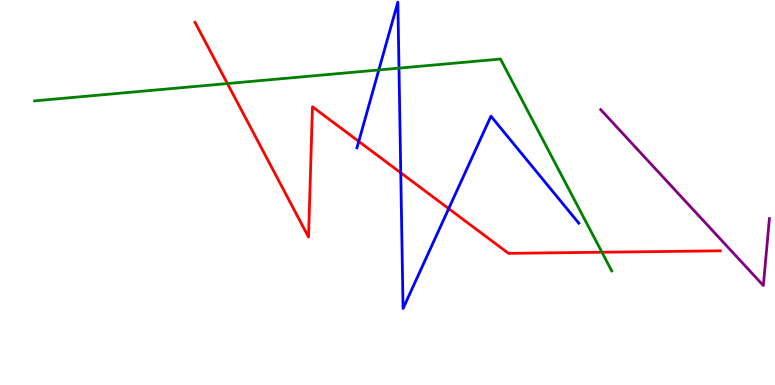[{'lines': ['blue', 'red'], 'intersections': [{'x': 4.63, 'y': 6.33}, {'x': 5.17, 'y': 5.51}, {'x': 5.79, 'y': 4.58}]}, {'lines': ['green', 'red'], 'intersections': [{'x': 2.93, 'y': 7.83}, {'x': 7.77, 'y': 3.45}]}, {'lines': ['purple', 'red'], 'intersections': []}, {'lines': ['blue', 'green'], 'intersections': [{'x': 4.89, 'y': 8.18}, {'x': 5.15, 'y': 8.23}]}, {'lines': ['blue', 'purple'], 'intersections': []}, {'lines': ['green', 'purple'], 'intersections': []}]